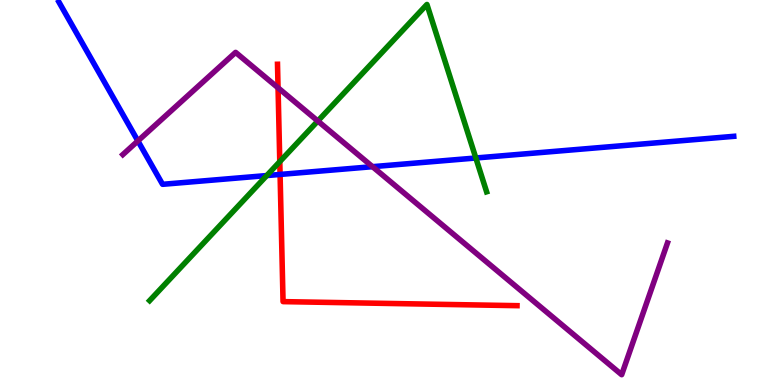[{'lines': ['blue', 'red'], 'intersections': [{'x': 3.61, 'y': 5.47}]}, {'lines': ['green', 'red'], 'intersections': [{'x': 3.61, 'y': 5.8}]}, {'lines': ['purple', 'red'], 'intersections': [{'x': 3.59, 'y': 7.72}]}, {'lines': ['blue', 'green'], 'intersections': [{'x': 3.44, 'y': 5.44}, {'x': 6.14, 'y': 5.9}]}, {'lines': ['blue', 'purple'], 'intersections': [{'x': 1.78, 'y': 6.34}, {'x': 4.81, 'y': 5.67}]}, {'lines': ['green', 'purple'], 'intersections': [{'x': 4.1, 'y': 6.86}]}]